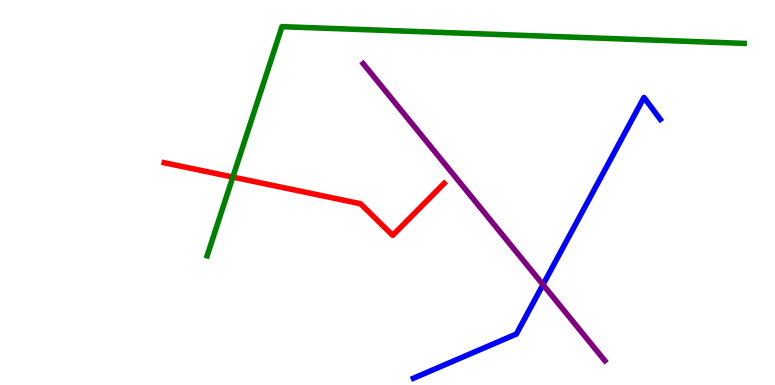[{'lines': ['blue', 'red'], 'intersections': []}, {'lines': ['green', 'red'], 'intersections': [{'x': 3.0, 'y': 5.4}]}, {'lines': ['purple', 'red'], 'intersections': []}, {'lines': ['blue', 'green'], 'intersections': []}, {'lines': ['blue', 'purple'], 'intersections': [{'x': 7.01, 'y': 2.61}]}, {'lines': ['green', 'purple'], 'intersections': []}]